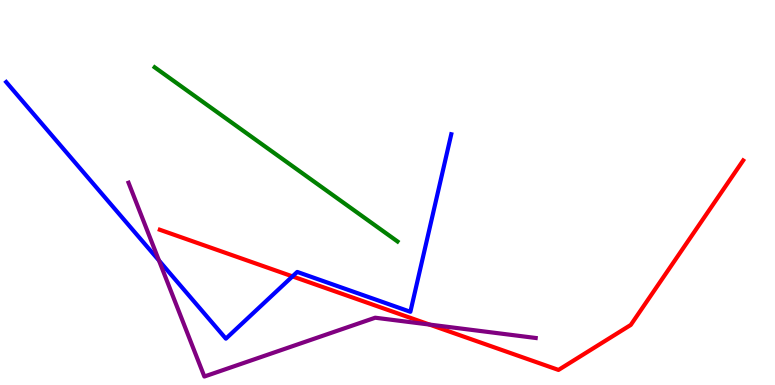[{'lines': ['blue', 'red'], 'intersections': [{'x': 3.77, 'y': 2.82}]}, {'lines': ['green', 'red'], 'intersections': []}, {'lines': ['purple', 'red'], 'intersections': [{'x': 5.54, 'y': 1.57}]}, {'lines': ['blue', 'green'], 'intersections': []}, {'lines': ['blue', 'purple'], 'intersections': [{'x': 2.05, 'y': 3.23}]}, {'lines': ['green', 'purple'], 'intersections': []}]